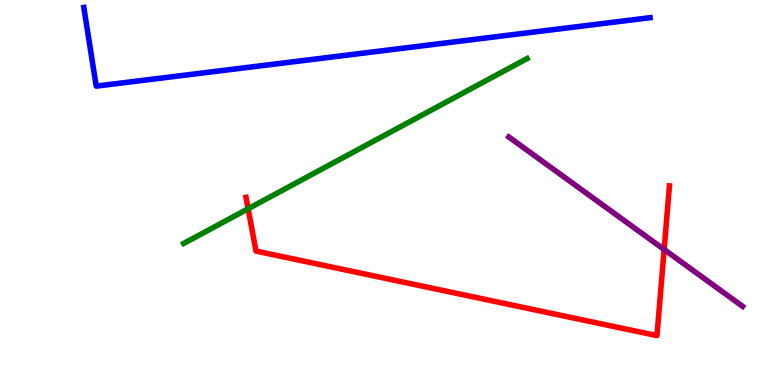[{'lines': ['blue', 'red'], 'intersections': []}, {'lines': ['green', 'red'], 'intersections': [{'x': 3.2, 'y': 4.58}]}, {'lines': ['purple', 'red'], 'intersections': [{'x': 8.57, 'y': 3.52}]}, {'lines': ['blue', 'green'], 'intersections': []}, {'lines': ['blue', 'purple'], 'intersections': []}, {'lines': ['green', 'purple'], 'intersections': []}]